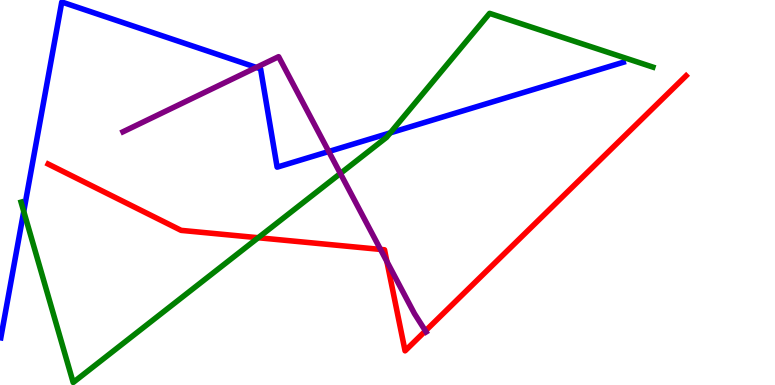[{'lines': ['blue', 'red'], 'intersections': []}, {'lines': ['green', 'red'], 'intersections': [{'x': 3.33, 'y': 3.83}]}, {'lines': ['purple', 'red'], 'intersections': [{'x': 4.91, 'y': 3.52}, {'x': 4.99, 'y': 3.21}, {'x': 5.49, 'y': 1.41}]}, {'lines': ['blue', 'green'], 'intersections': [{'x': 0.306, 'y': 4.51}, {'x': 5.04, 'y': 6.55}]}, {'lines': ['blue', 'purple'], 'intersections': [{'x': 3.31, 'y': 8.25}, {'x': 4.24, 'y': 6.06}]}, {'lines': ['green', 'purple'], 'intersections': [{'x': 4.39, 'y': 5.49}]}]